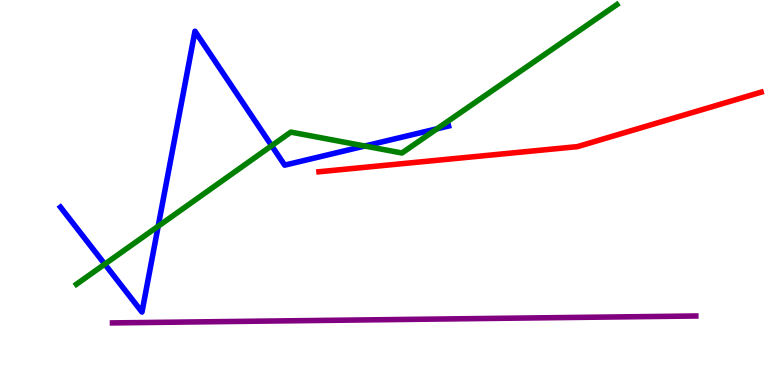[{'lines': ['blue', 'red'], 'intersections': []}, {'lines': ['green', 'red'], 'intersections': []}, {'lines': ['purple', 'red'], 'intersections': []}, {'lines': ['blue', 'green'], 'intersections': [{'x': 1.35, 'y': 3.14}, {'x': 2.04, 'y': 4.12}, {'x': 3.51, 'y': 6.22}, {'x': 4.71, 'y': 6.21}, {'x': 5.64, 'y': 6.66}]}, {'lines': ['blue', 'purple'], 'intersections': []}, {'lines': ['green', 'purple'], 'intersections': []}]